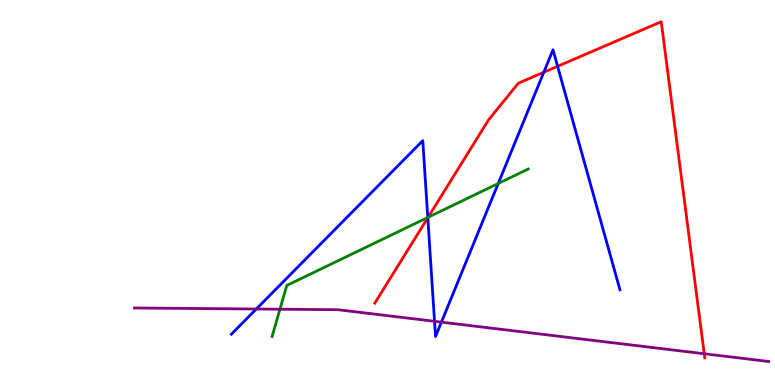[{'lines': ['blue', 'red'], 'intersections': [{'x': 5.52, 'y': 4.34}, {'x': 7.02, 'y': 8.12}, {'x': 7.19, 'y': 8.28}]}, {'lines': ['green', 'red'], 'intersections': [{'x': 5.52, 'y': 4.36}]}, {'lines': ['purple', 'red'], 'intersections': [{'x': 9.09, 'y': 0.812}]}, {'lines': ['blue', 'green'], 'intersections': [{'x': 5.52, 'y': 4.35}, {'x': 6.43, 'y': 5.23}]}, {'lines': ['blue', 'purple'], 'intersections': [{'x': 3.31, 'y': 1.97}, {'x': 5.61, 'y': 1.65}, {'x': 5.7, 'y': 1.63}]}, {'lines': ['green', 'purple'], 'intersections': [{'x': 3.61, 'y': 1.97}]}]